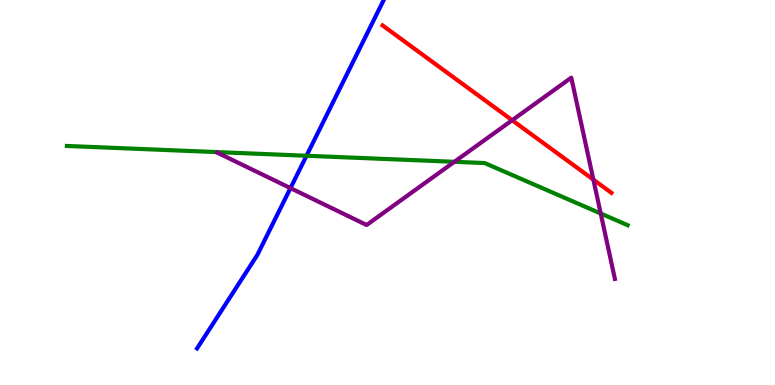[{'lines': ['blue', 'red'], 'intersections': []}, {'lines': ['green', 'red'], 'intersections': []}, {'lines': ['purple', 'red'], 'intersections': [{'x': 6.61, 'y': 6.88}, {'x': 7.66, 'y': 5.33}]}, {'lines': ['blue', 'green'], 'intersections': [{'x': 3.95, 'y': 5.95}]}, {'lines': ['blue', 'purple'], 'intersections': [{'x': 3.75, 'y': 5.11}]}, {'lines': ['green', 'purple'], 'intersections': [{'x': 5.86, 'y': 5.8}, {'x': 7.75, 'y': 4.45}]}]